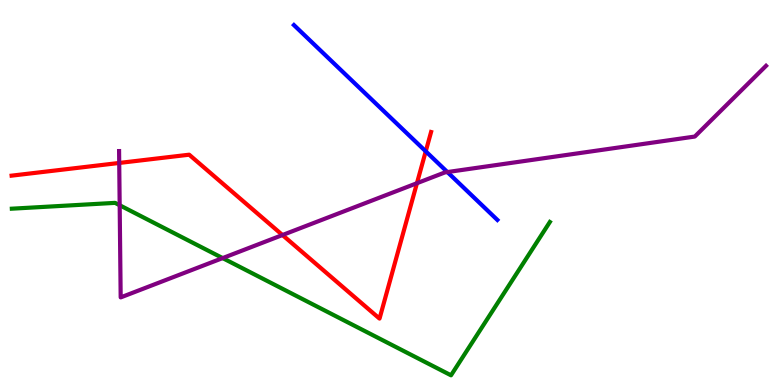[{'lines': ['blue', 'red'], 'intersections': [{'x': 5.49, 'y': 6.07}]}, {'lines': ['green', 'red'], 'intersections': []}, {'lines': ['purple', 'red'], 'intersections': [{'x': 1.54, 'y': 5.77}, {'x': 3.64, 'y': 3.9}, {'x': 5.38, 'y': 5.24}]}, {'lines': ['blue', 'green'], 'intersections': []}, {'lines': ['blue', 'purple'], 'intersections': [{'x': 5.77, 'y': 5.53}]}, {'lines': ['green', 'purple'], 'intersections': [{'x': 1.54, 'y': 4.67}, {'x': 2.87, 'y': 3.3}]}]